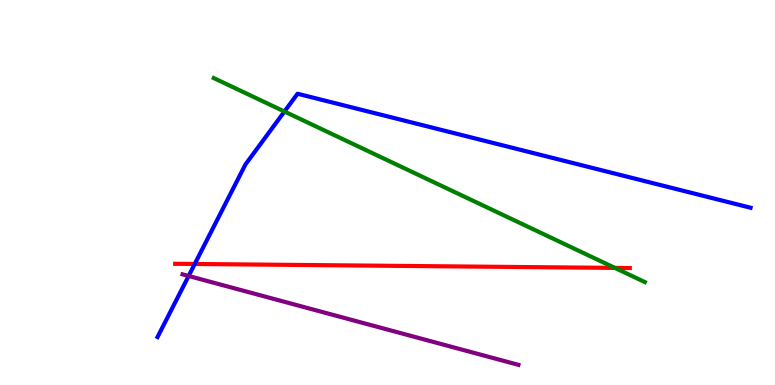[{'lines': ['blue', 'red'], 'intersections': [{'x': 2.51, 'y': 3.14}]}, {'lines': ['green', 'red'], 'intersections': [{'x': 7.93, 'y': 3.04}]}, {'lines': ['purple', 'red'], 'intersections': []}, {'lines': ['blue', 'green'], 'intersections': [{'x': 3.67, 'y': 7.1}]}, {'lines': ['blue', 'purple'], 'intersections': [{'x': 2.43, 'y': 2.83}]}, {'lines': ['green', 'purple'], 'intersections': []}]